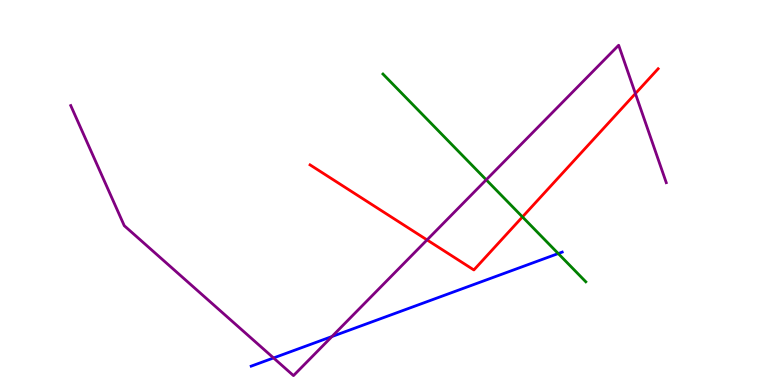[{'lines': ['blue', 'red'], 'intersections': []}, {'lines': ['green', 'red'], 'intersections': [{'x': 6.74, 'y': 4.37}]}, {'lines': ['purple', 'red'], 'intersections': [{'x': 5.51, 'y': 3.77}, {'x': 8.2, 'y': 7.57}]}, {'lines': ['blue', 'green'], 'intersections': [{'x': 7.2, 'y': 3.41}]}, {'lines': ['blue', 'purple'], 'intersections': [{'x': 3.53, 'y': 0.703}, {'x': 4.28, 'y': 1.26}]}, {'lines': ['green', 'purple'], 'intersections': [{'x': 6.27, 'y': 5.33}]}]